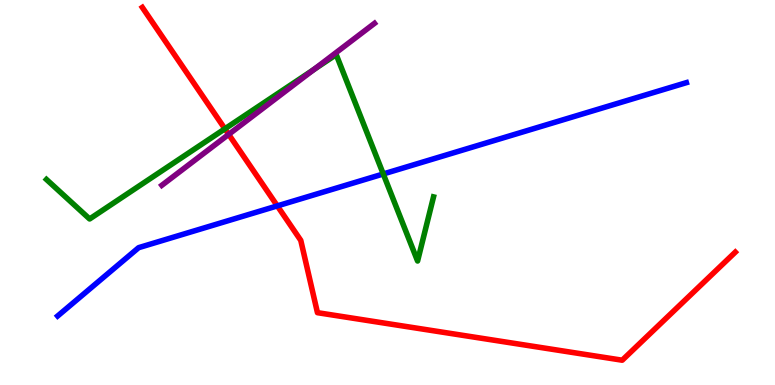[{'lines': ['blue', 'red'], 'intersections': [{'x': 3.58, 'y': 4.65}]}, {'lines': ['green', 'red'], 'intersections': [{'x': 2.9, 'y': 6.65}]}, {'lines': ['purple', 'red'], 'intersections': [{'x': 2.95, 'y': 6.51}]}, {'lines': ['blue', 'green'], 'intersections': [{'x': 4.95, 'y': 5.48}]}, {'lines': ['blue', 'purple'], 'intersections': []}, {'lines': ['green', 'purple'], 'intersections': [{'x': 4.05, 'y': 8.19}]}]